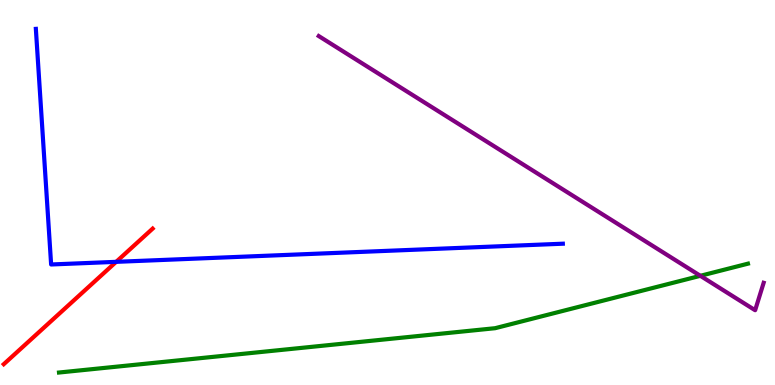[{'lines': ['blue', 'red'], 'intersections': [{'x': 1.5, 'y': 3.2}]}, {'lines': ['green', 'red'], 'intersections': []}, {'lines': ['purple', 'red'], 'intersections': []}, {'lines': ['blue', 'green'], 'intersections': []}, {'lines': ['blue', 'purple'], 'intersections': []}, {'lines': ['green', 'purple'], 'intersections': [{'x': 9.04, 'y': 2.84}]}]